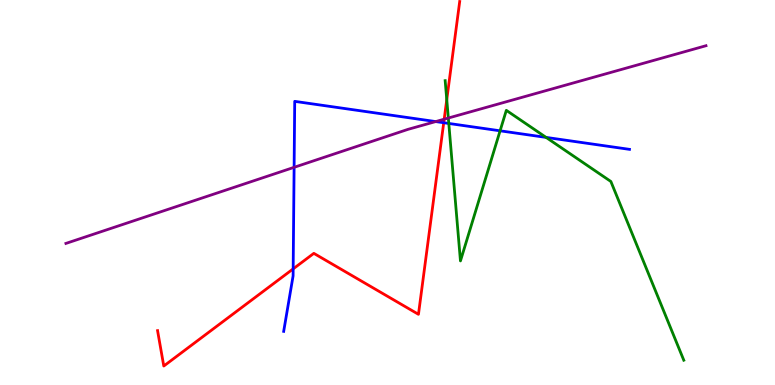[{'lines': ['blue', 'red'], 'intersections': [{'x': 3.78, 'y': 3.02}, {'x': 5.73, 'y': 6.81}]}, {'lines': ['green', 'red'], 'intersections': [{'x': 5.76, 'y': 7.41}]}, {'lines': ['purple', 'red'], 'intersections': [{'x': 5.73, 'y': 6.9}]}, {'lines': ['blue', 'green'], 'intersections': [{'x': 5.79, 'y': 6.79}, {'x': 6.45, 'y': 6.6}, {'x': 7.05, 'y': 6.43}]}, {'lines': ['blue', 'purple'], 'intersections': [{'x': 3.79, 'y': 5.65}, {'x': 5.62, 'y': 6.84}]}, {'lines': ['green', 'purple'], 'intersections': [{'x': 5.78, 'y': 6.93}]}]